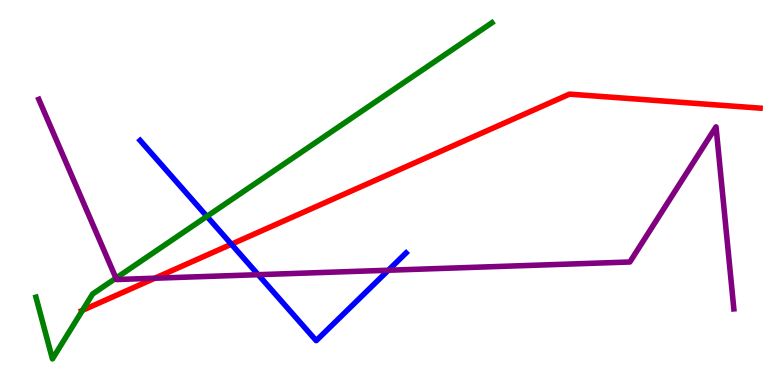[{'lines': ['blue', 'red'], 'intersections': [{'x': 2.99, 'y': 3.66}]}, {'lines': ['green', 'red'], 'intersections': [{'x': 1.06, 'y': 1.94}]}, {'lines': ['purple', 'red'], 'intersections': [{'x': 2.0, 'y': 2.77}]}, {'lines': ['blue', 'green'], 'intersections': [{'x': 2.67, 'y': 4.38}]}, {'lines': ['blue', 'purple'], 'intersections': [{'x': 3.33, 'y': 2.87}, {'x': 5.01, 'y': 2.98}]}, {'lines': ['green', 'purple'], 'intersections': [{'x': 1.5, 'y': 2.78}]}]